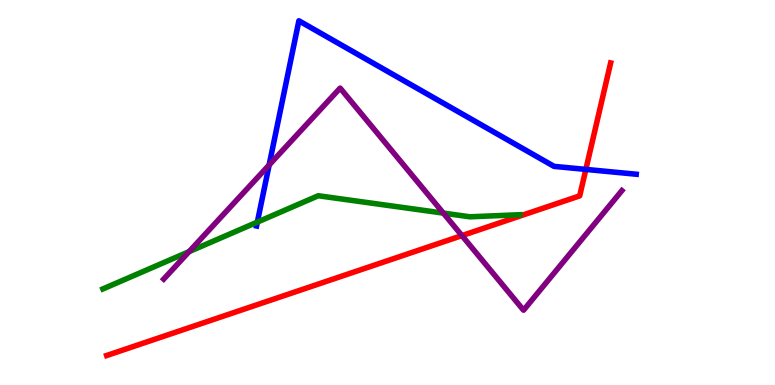[{'lines': ['blue', 'red'], 'intersections': [{'x': 7.56, 'y': 5.6}]}, {'lines': ['green', 'red'], 'intersections': []}, {'lines': ['purple', 'red'], 'intersections': [{'x': 5.96, 'y': 3.88}]}, {'lines': ['blue', 'green'], 'intersections': [{'x': 3.32, 'y': 4.23}]}, {'lines': ['blue', 'purple'], 'intersections': [{'x': 3.47, 'y': 5.72}]}, {'lines': ['green', 'purple'], 'intersections': [{'x': 2.44, 'y': 3.46}, {'x': 5.72, 'y': 4.46}]}]